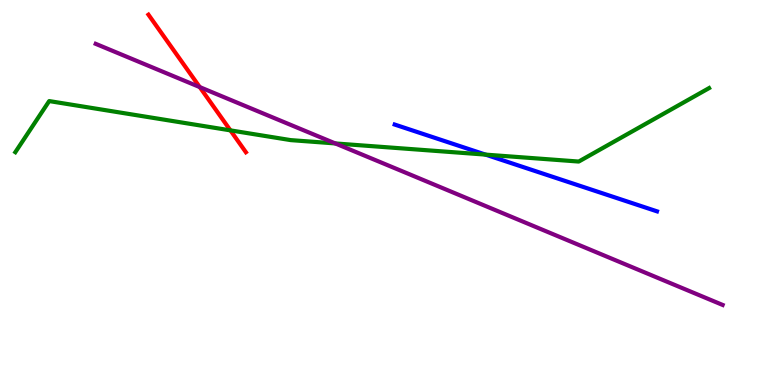[{'lines': ['blue', 'red'], 'intersections': []}, {'lines': ['green', 'red'], 'intersections': [{'x': 2.97, 'y': 6.61}]}, {'lines': ['purple', 'red'], 'intersections': [{'x': 2.58, 'y': 7.74}]}, {'lines': ['blue', 'green'], 'intersections': [{'x': 6.27, 'y': 5.98}]}, {'lines': ['blue', 'purple'], 'intersections': []}, {'lines': ['green', 'purple'], 'intersections': [{'x': 4.33, 'y': 6.27}]}]